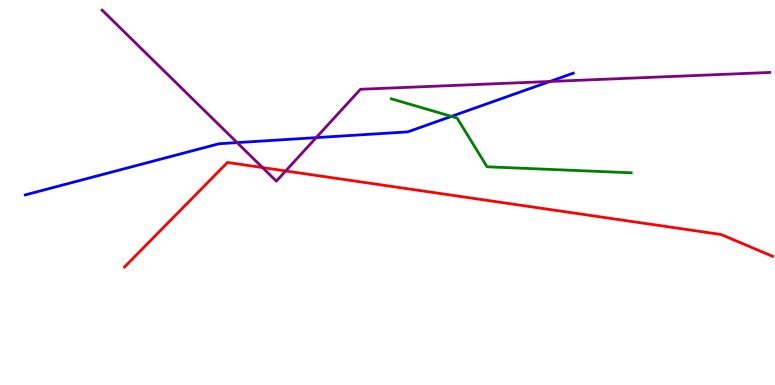[{'lines': ['blue', 'red'], 'intersections': []}, {'lines': ['green', 'red'], 'intersections': []}, {'lines': ['purple', 'red'], 'intersections': [{'x': 3.39, 'y': 5.65}, {'x': 3.69, 'y': 5.56}]}, {'lines': ['blue', 'green'], 'intersections': [{'x': 5.83, 'y': 6.98}]}, {'lines': ['blue', 'purple'], 'intersections': [{'x': 3.06, 'y': 6.3}, {'x': 4.08, 'y': 6.43}, {'x': 7.09, 'y': 7.88}]}, {'lines': ['green', 'purple'], 'intersections': []}]